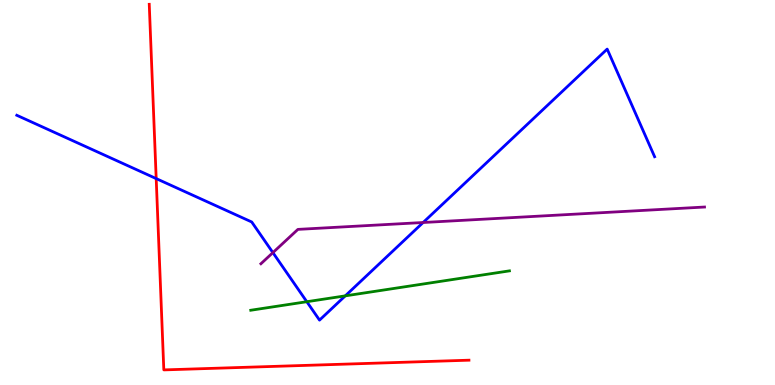[{'lines': ['blue', 'red'], 'intersections': [{'x': 2.02, 'y': 5.36}]}, {'lines': ['green', 'red'], 'intersections': []}, {'lines': ['purple', 'red'], 'intersections': []}, {'lines': ['blue', 'green'], 'intersections': [{'x': 3.96, 'y': 2.16}, {'x': 4.46, 'y': 2.32}]}, {'lines': ['blue', 'purple'], 'intersections': [{'x': 3.52, 'y': 3.44}, {'x': 5.46, 'y': 4.22}]}, {'lines': ['green', 'purple'], 'intersections': []}]